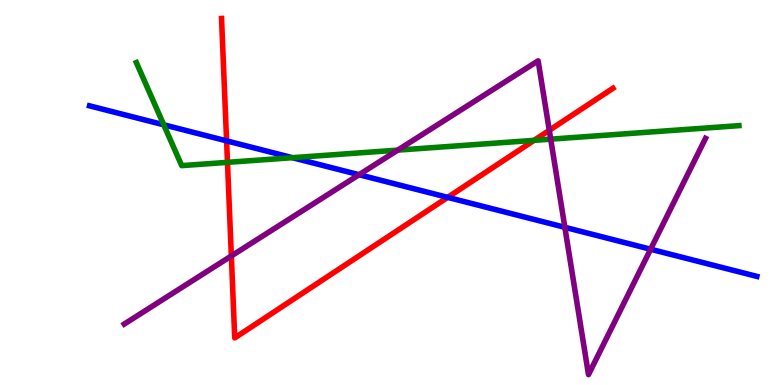[{'lines': ['blue', 'red'], 'intersections': [{'x': 2.92, 'y': 6.34}, {'x': 5.78, 'y': 4.87}]}, {'lines': ['green', 'red'], 'intersections': [{'x': 2.94, 'y': 5.78}, {'x': 6.89, 'y': 6.35}]}, {'lines': ['purple', 'red'], 'intersections': [{'x': 2.99, 'y': 3.35}, {'x': 7.09, 'y': 6.62}]}, {'lines': ['blue', 'green'], 'intersections': [{'x': 2.11, 'y': 6.76}, {'x': 3.77, 'y': 5.9}]}, {'lines': ['blue', 'purple'], 'intersections': [{'x': 4.63, 'y': 5.46}, {'x': 7.29, 'y': 4.1}, {'x': 8.4, 'y': 3.53}]}, {'lines': ['green', 'purple'], 'intersections': [{'x': 5.13, 'y': 6.1}, {'x': 7.11, 'y': 6.39}]}]